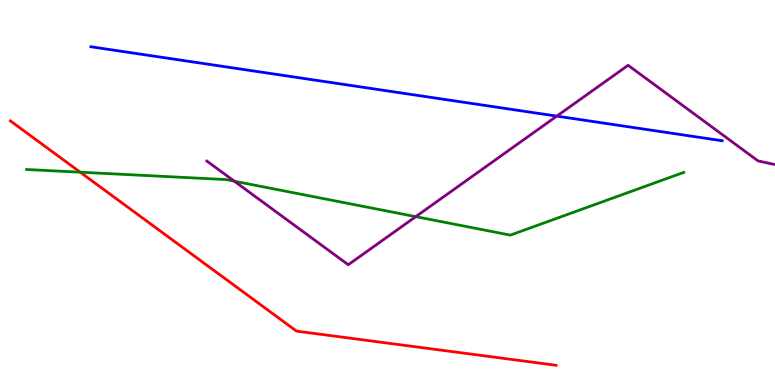[{'lines': ['blue', 'red'], 'intersections': []}, {'lines': ['green', 'red'], 'intersections': [{'x': 1.03, 'y': 5.53}]}, {'lines': ['purple', 'red'], 'intersections': []}, {'lines': ['blue', 'green'], 'intersections': []}, {'lines': ['blue', 'purple'], 'intersections': [{'x': 7.18, 'y': 6.98}]}, {'lines': ['green', 'purple'], 'intersections': [{'x': 3.02, 'y': 5.29}, {'x': 5.36, 'y': 4.37}]}]